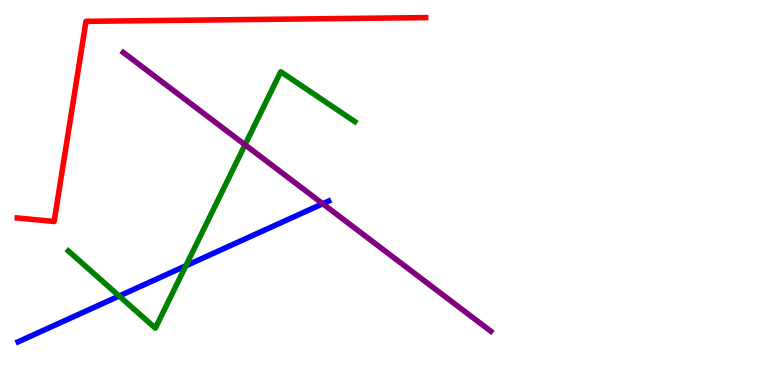[{'lines': ['blue', 'red'], 'intersections': []}, {'lines': ['green', 'red'], 'intersections': []}, {'lines': ['purple', 'red'], 'intersections': []}, {'lines': ['blue', 'green'], 'intersections': [{'x': 1.54, 'y': 2.31}, {'x': 2.4, 'y': 3.1}]}, {'lines': ['blue', 'purple'], 'intersections': [{'x': 4.16, 'y': 4.71}]}, {'lines': ['green', 'purple'], 'intersections': [{'x': 3.16, 'y': 6.24}]}]